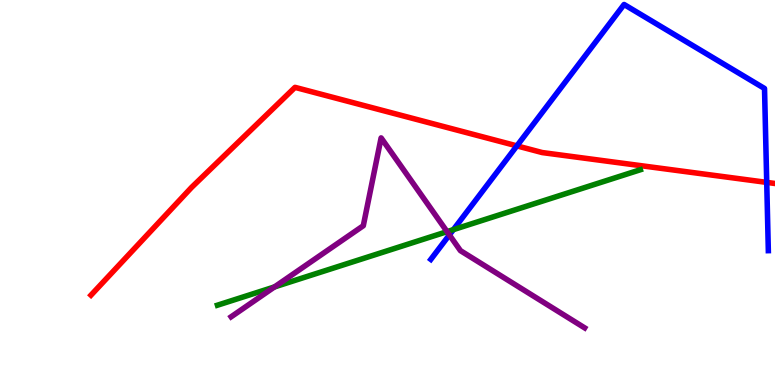[{'lines': ['blue', 'red'], 'intersections': [{'x': 6.67, 'y': 6.21}, {'x': 9.89, 'y': 5.26}]}, {'lines': ['green', 'red'], 'intersections': []}, {'lines': ['purple', 'red'], 'intersections': []}, {'lines': ['blue', 'green'], 'intersections': [{'x': 5.85, 'y': 4.04}]}, {'lines': ['blue', 'purple'], 'intersections': [{'x': 5.8, 'y': 3.9}]}, {'lines': ['green', 'purple'], 'intersections': [{'x': 3.54, 'y': 2.55}, {'x': 5.77, 'y': 3.98}]}]